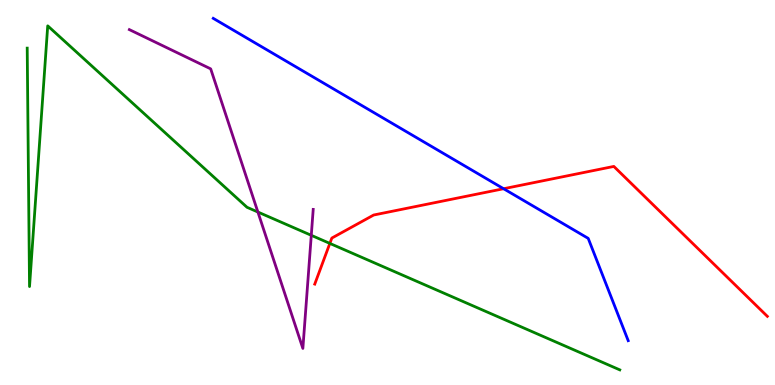[{'lines': ['blue', 'red'], 'intersections': [{'x': 6.5, 'y': 5.1}]}, {'lines': ['green', 'red'], 'intersections': [{'x': 4.26, 'y': 3.68}]}, {'lines': ['purple', 'red'], 'intersections': []}, {'lines': ['blue', 'green'], 'intersections': []}, {'lines': ['blue', 'purple'], 'intersections': []}, {'lines': ['green', 'purple'], 'intersections': [{'x': 3.33, 'y': 4.49}, {'x': 4.02, 'y': 3.89}]}]